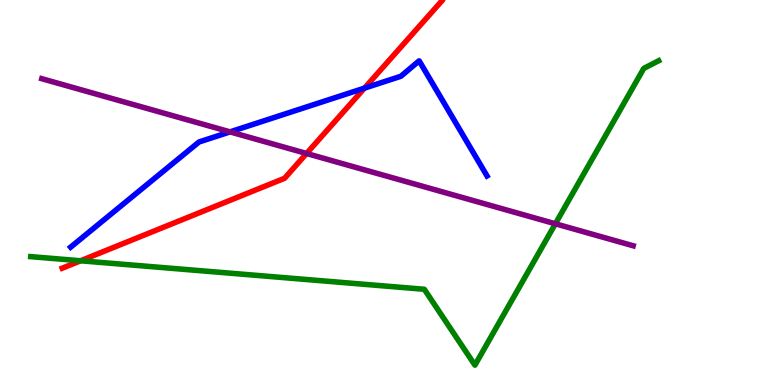[{'lines': ['blue', 'red'], 'intersections': [{'x': 4.7, 'y': 7.71}]}, {'lines': ['green', 'red'], 'intersections': [{'x': 1.04, 'y': 3.23}]}, {'lines': ['purple', 'red'], 'intersections': [{'x': 3.96, 'y': 6.01}]}, {'lines': ['blue', 'green'], 'intersections': []}, {'lines': ['blue', 'purple'], 'intersections': [{'x': 2.97, 'y': 6.57}]}, {'lines': ['green', 'purple'], 'intersections': [{'x': 7.17, 'y': 4.19}]}]